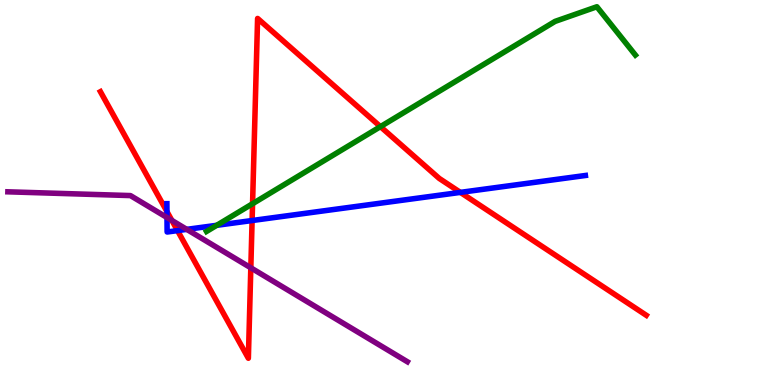[{'lines': ['blue', 'red'], 'intersections': [{'x': 2.15, 'y': 4.5}, {'x': 2.29, 'y': 4.01}, {'x': 3.25, 'y': 4.27}, {'x': 5.94, 'y': 5.0}]}, {'lines': ['green', 'red'], 'intersections': [{'x': 3.26, 'y': 4.71}, {'x': 4.91, 'y': 6.71}]}, {'lines': ['purple', 'red'], 'intersections': [{'x': 2.22, 'y': 4.27}, {'x': 3.24, 'y': 3.04}]}, {'lines': ['blue', 'green'], 'intersections': [{'x': 2.8, 'y': 4.15}]}, {'lines': ['blue', 'purple'], 'intersections': [{'x': 2.15, 'y': 4.35}, {'x': 2.41, 'y': 4.04}]}, {'lines': ['green', 'purple'], 'intersections': []}]